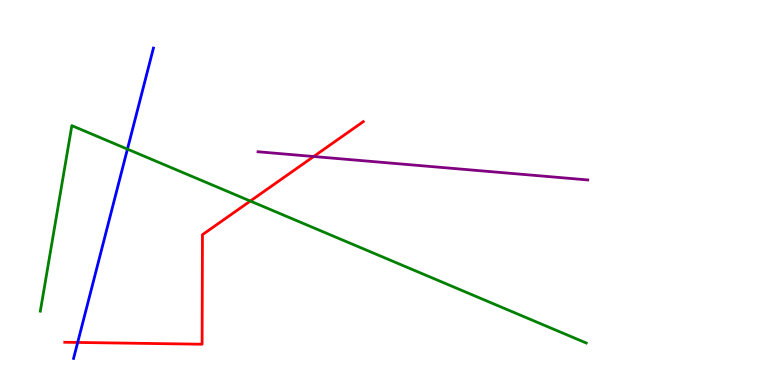[{'lines': ['blue', 'red'], 'intersections': [{'x': 1.0, 'y': 1.11}]}, {'lines': ['green', 'red'], 'intersections': [{'x': 3.23, 'y': 4.78}]}, {'lines': ['purple', 'red'], 'intersections': [{'x': 4.05, 'y': 5.93}]}, {'lines': ['blue', 'green'], 'intersections': [{'x': 1.64, 'y': 6.13}]}, {'lines': ['blue', 'purple'], 'intersections': []}, {'lines': ['green', 'purple'], 'intersections': []}]